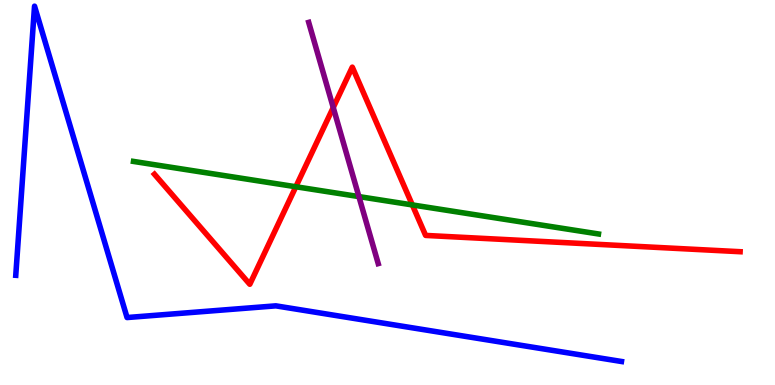[{'lines': ['blue', 'red'], 'intersections': []}, {'lines': ['green', 'red'], 'intersections': [{'x': 3.82, 'y': 5.15}, {'x': 5.32, 'y': 4.68}]}, {'lines': ['purple', 'red'], 'intersections': [{'x': 4.3, 'y': 7.21}]}, {'lines': ['blue', 'green'], 'intersections': []}, {'lines': ['blue', 'purple'], 'intersections': []}, {'lines': ['green', 'purple'], 'intersections': [{'x': 4.63, 'y': 4.89}]}]